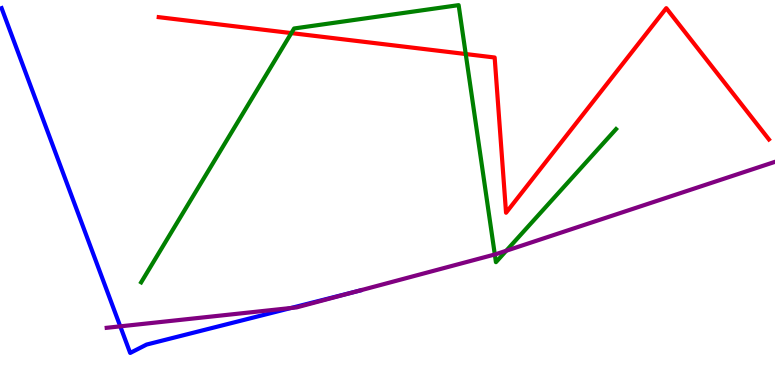[{'lines': ['blue', 'red'], 'intersections': []}, {'lines': ['green', 'red'], 'intersections': [{'x': 3.76, 'y': 9.14}, {'x': 6.01, 'y': 8.6}]}, {'lines': ['purple', 'red'], 'intersections': []}, {'lines': ['blue', 'green'], 'intersections': []}, {'lines': ['blue', 'purple'], 'intersections': [{'x': 1.55, 'y': 1.52}, {'x': 3.76, 'y': 2.0}, {'x': 4.59, 'y': 2.43}]}, {'lines': ['green', 'purple'], 'intersections': [{'x': 6.38, 'y': 3.39}, {'x': 6.53, 'y': 3.49}]}]